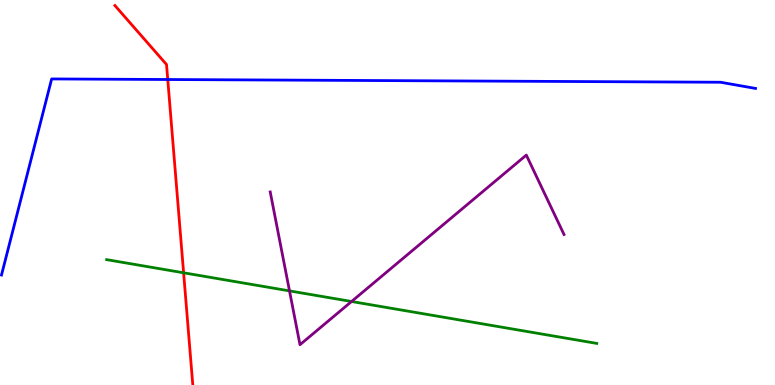[{'lines': ['blue', 'red'], 'intersections': [{'x': 2.16, 'y': 7.93}]}, {'lines': ['green', 'red'], 'intersections': [{'x': 2.37, 'y': 2.91}]}, {'lines': ['purple', 'red'], 'intersections': []}, {'lines': ['blue', 'green'], 'intersections': []}, {'lines': ['blue', 'purple'], 'intersections': []}, {'lines': ['green', 'purple'], 'intersections': [{'x': 3.74, 'y': 2.44}, {'x': 4.54, 'y': 2.17}]}]